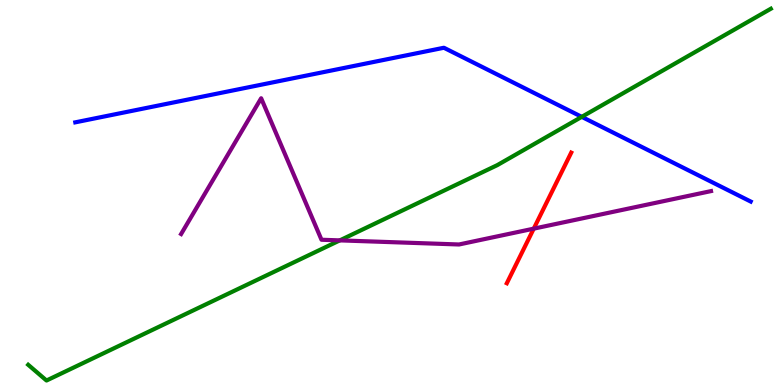[{'lines': ['blue', 'red'], 'intersections': []}, {'lines': ['green', 'red'], 'intersections': []}, {'lines': ['purple', 'red'], 'intersections': [{'x': 6.89, 'y': 4.06}]}, {'lines': ['blue', 'green'], 'intersections': [{'x': 7.51, 'y': 6.96}]}, {'lines': ['blue', 'purple'], 'intersections': []}, {'lines': ['green', 'purple'], 'intersections': [{'x': 4.38, 'y': 3.76}]}]